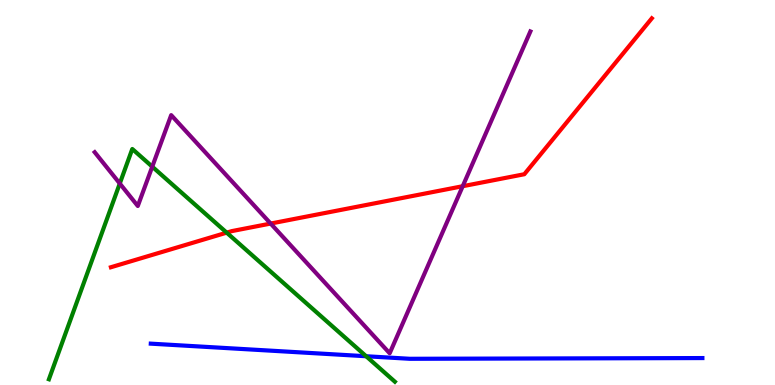[{'lines': ['blue', 'red'], 'intersections': []}, {'lines': ['green', 'red'], 'intersections': [{'x': 2.93, 'y': 3.96}]}, {'lines': ['purple', 'red'], 'intersections': [{'x': 3.49, 'y': 4.19}, {'x': 5.97, 'y': 5.16}]}, {'lines': ['blue', 'green'], 'intersections': [{'x': 4.72, 'y': 0.747}]}, {'lines': ['blue', 'purple'], 'intersections': []}, {'lines': ['green', 'purple'], 'intersections': [{'x': 1.55, 'y': 5.23}, {'x': 1.96, 'y': 5.67}]}]